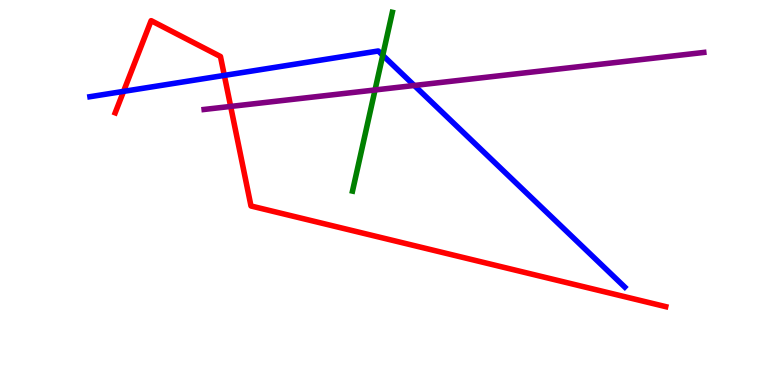[{'lines': ['blue', 'red'], 'intersections': [{'x': 1.59, 'y': 7.63}, {'x': 2.89, 'y': 8.04}]}, {'lines': ['green', 'red'], 'intersections': []}, {'lines': ['purple', 'red'], 'intersections': [{'x': 2.98, 'y': 7.24}]}, {'lines': ['blue', 'green'], 'intersections': [{'x': 4.94, 'y': 8.56}]}, {'lines': ['blue', 'purple'], 'intersections': [{'x': 5.35, 'y': 7.78}]}, {'lines': ['green', 'purple'], 'intersections': [{'x': 4.84, 'y': 7.66}]}]